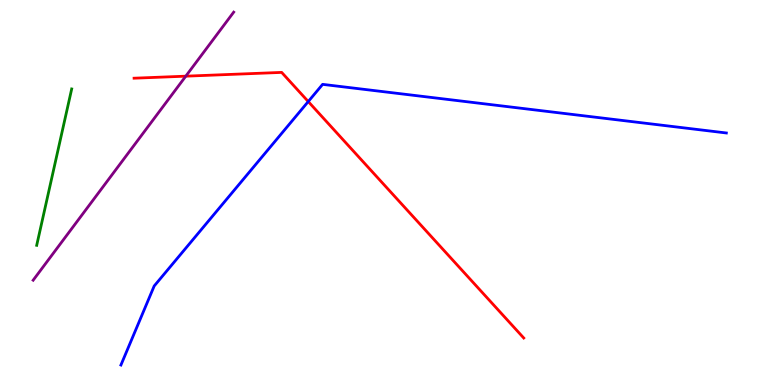[{'lines': ['blue', 'red'], 'intersections': [{'x': 3.98, 'y': 7.36}]}, {'lines': ['green', 'red'], 'intersections': []}, {'lines': ['purple', 'red'], 'intersections': [{'x': 2.4, 'y': 8.02}]}, {'lines': ['blue', 'green'], 'intersections': []}, {'lines': ['blue', 'purple'], 'intersections': []}, {'lines': ['green', 'purple'], 'intersections': []}]